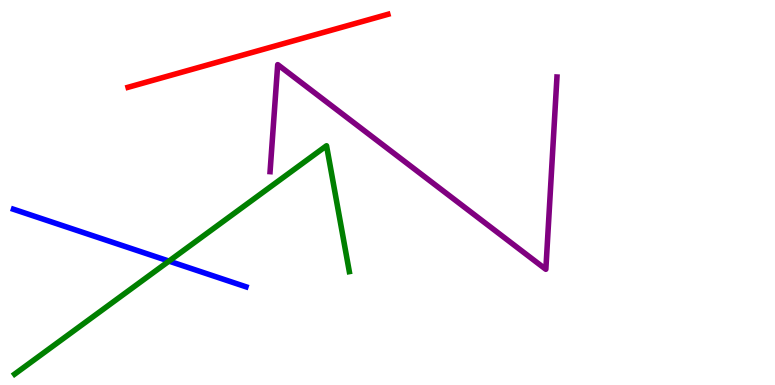[{'lines': ['blue', 'red'], 'intersections': []}, {'lines': ['green', 'red'], 'intersections': []}, {'lines': ['purple', 'red'], 'intersections': []}, {'lines': ['blue', 'green'], 'intersections': [{'x': 2.18, 'y': 3.22}]}, {'lines': ['blue', 'purple'], 'intersections': []}, {'lines': ['green', 'purple'], 'intersections': []}]